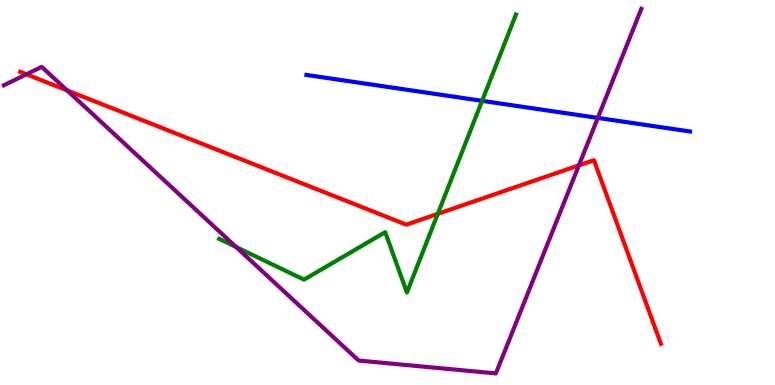[{'lines': ['blue', 'red'], 'intersections': []}, {'lines': ['green', 'red'], 'intersections': [{'x': 5.65, 'y': 4.45}]}, {'lines': ['purple', 'red'], 'intersections': [{'x': 0.341, 'y': 8.07}, {'x': 0.866, 'y': 7.65}, {'x': 7.47, 'y': 5.71}]}, {'lines': ['blue', 'green'], 'intersections': [{'x': 6.22, 'y': 7.38}]}, {'lines': ['blue', 'purple'], 'intersections': [{'x': 7.71, 'y': 6.94}]}, {'lines': ['green', 'purple'], 'intersections': [{'x': 3.05, 'y': 3.58}]}]